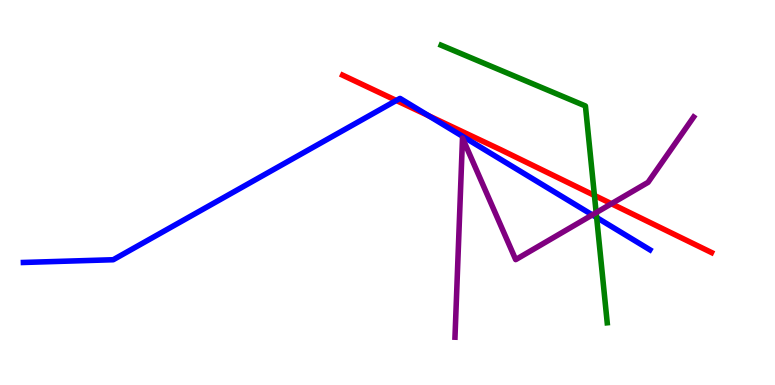[{'lines': ['blue', 'red'], 'intersections': [{'x': 5.11, 'y': 7.39}, {'x': 5.53, 'y': 6.99}]}, {'lines': ['green', 'red'], 'intersections': [{'x': 7.67, 'y': 4.92}]}, {'lines': ['purple', 'red'], 'intersections': [{'x': 7.89, 'y': 4.71}]}, {'lines': ['blue', 'green'], 'intersections': [{'x': 7.7, 'y': 4.35}]}, {'lines': ['blue', 'purple'], 'intersections': [{'x': 7.64, 'y': 4.42}]}, {'lines': ['green', 'purple'], 'intersections': [{'x': 7.69, 'y': 4.48}]}]